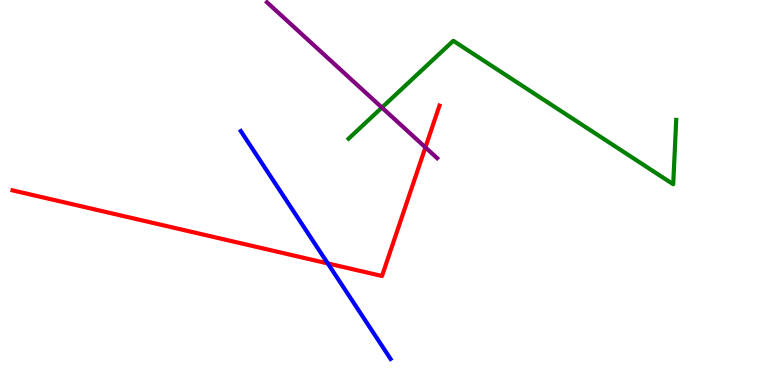[{'lines': ['blue', 'red'], 'intersections': [{'x': 4.23, 'y': 3.16}]}, {'lines': ['green', 'red'], 'intersections': []}, {'lines': ['purple', 'red'], 'intersections': [{'x': 5.49, 'y': 6.17}]}, {'lines': ['blue', 'green'], 'intersections': []}, {'lines': ['blue', 'purple'], 'intersections': []}, {'lines': ['green', 'purple'], 'intersections': [{'x': 4.93, 'y': 7.21}]}]